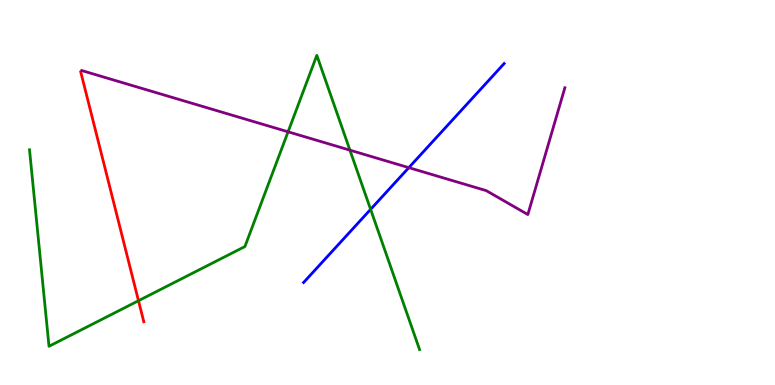[{'lines': ['blue', 'red'], 'intersections': []}, {'lines': ['green', 'red'], 'intersections': [{'x': 1.79, 'y': 2.19}]}, {'lines': ['purple', 'red'], 'intersections': []}, {'lines': ['blue', 'green'], 'intersections': [{'x': 4.78, 'y': 4.56}]}, {'lines': ['blue', 'purple'], 'intersections': [{'x': 5.28, 'y': 5.65}]}, {'lines': ['green', 'purple'], 'intersections': [{'x': 3.72, 'y': 6.58}, {'x': 4.52, 'y': 6.1}]}]